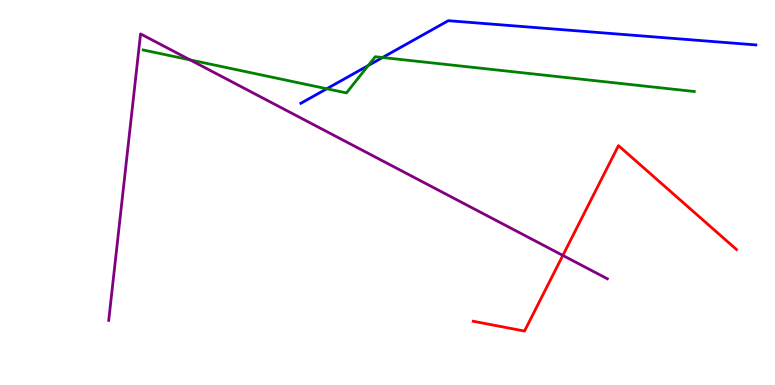[{'lines': ['blue', 'red'], 'intersections': []}, {'lines': ['green', 'red'], 'intersections': []}, {'lines': ['purple', 'red'], 'intersections': [{'x': 7.26, 'y': 3.37}]}, {'lines': ['blue', 'green'], 'intersections': [{'x': 4.22, 'y': 7.69}, {'x': 4.75, 'y': 8.3}, {'x': 4.94, 'y': 8.51}]}, {'lines': ['blue', 'purple'], 'intersections': []}, {'lines': ['green', 'purple'], 'intersections': [{'x': 2.45, 'y': 8.44}]}]